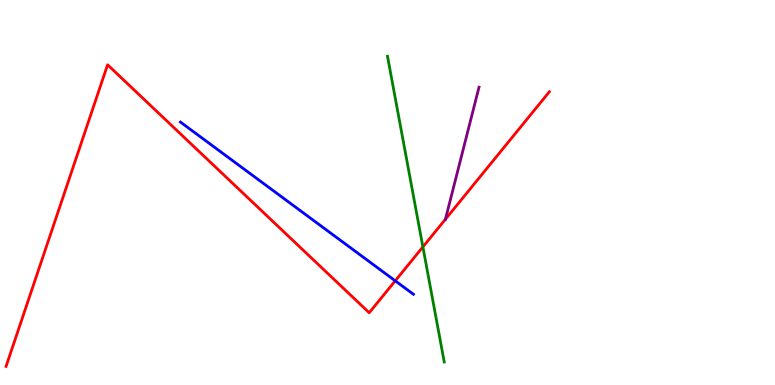[{'lines': ['blue', 'red'], 'intersections': [{'x': 5.1, 'y': 2.71}]}, {'lines': ['green', 'red'], 'intersections': [{'x': 5.46, 'y': 3.59}]}, {'lines': ['purple', 'red'], 'intersections': [{'x': 5.75, 'y': 4.3}]}, {'lines': ['blue', 'green'], 'intersections': []}, {'lines': ['blue', 'purple'], 'intersections': []}, {'lines': ['green', 'purple'], 'intersections': []}]